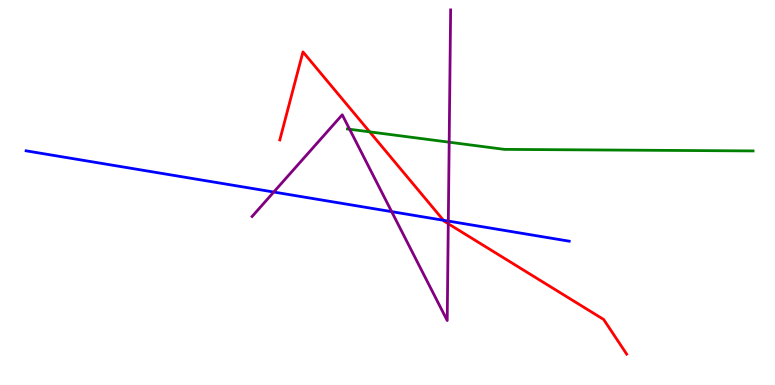[{'lines': ['blue', 'red'], 'intersections': [{'x': 5.72, 'y': 4.28}]}, {'lines': ['green', 'red'], 'intersections': [{'x': 4.77, 'y': 6.58}]}, {'lines': ['purple', 'red'], 'intersections': [{'x': 5.78, 'y': 4.19}]}, {'lines': ['blue', 'green'], 'intersections': []}, {'lines': ['blue', 'purple'], 'intersections': [{'x': 3.53, 'y': 5.01}, {'x': 5.05, 'y': 4.5}, {'x': 5.78, 'y': 4.26}]}, {'lines': ['green', 'purple'], 'intersections': [{'x': 4.51, 'y': 6.64}, {'x': 5.8, 'y': 6.31}]}]